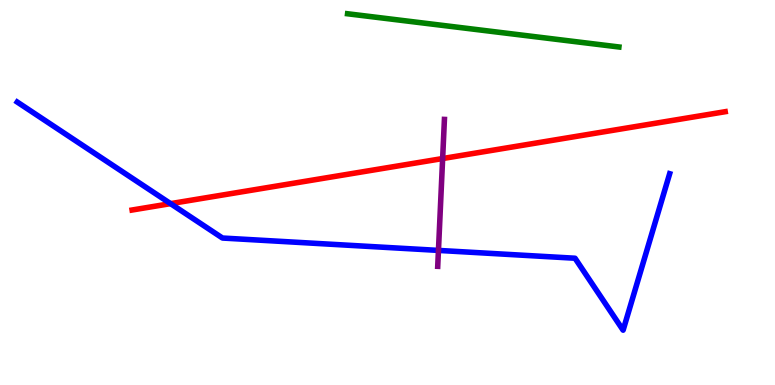[{'lines': ['blue', 'red'], 'intersections': [{'x': 2.2, 'y': 4.71}]}, {'lines': ['green', 'red'], 'intersections': []}, {'lines': ['purple', 'red'], 'intersections': [{'x': 5.71, 'y': 5.88}]}, {'lines': ['blue', 'green'], 'intersections': []}, {'lines': ['blue', 'purple'], 'intersections': [{'x': 5.66, 'y': 3.5}]}, {'lines': ['green', 'purple'], 'intersections': []}]